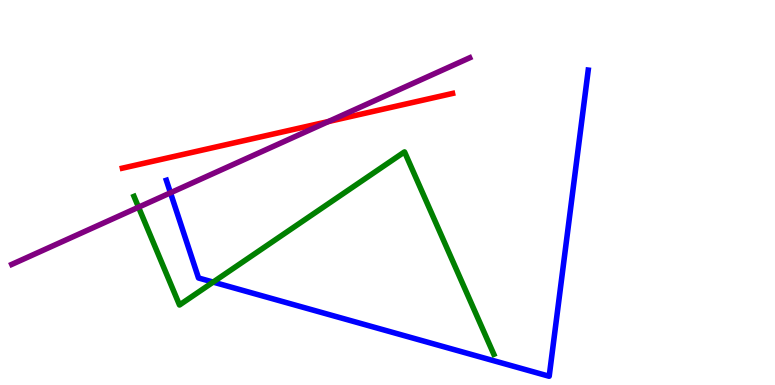[{'lines': ['blue', 'red'], 'intersections': []}, {'lines': ['green', 'red'], 'intersections': []}, {'lines': ['purple', 'red'], 'intersections': [{'x': 4.24, 'y': 6.84}]}, {'lines': ['blue', 'green'], 'intersections': [{'x': 2.75, 'y': 2.67}]}, {'lines': ['blue', 'purple'], 'intersections': [{'x': 2.2, 'y': 4.99}]}, {'lines': ['green', 'purple'], 'intersections': [{'x': 1.79, 'y': 4.62}]}]